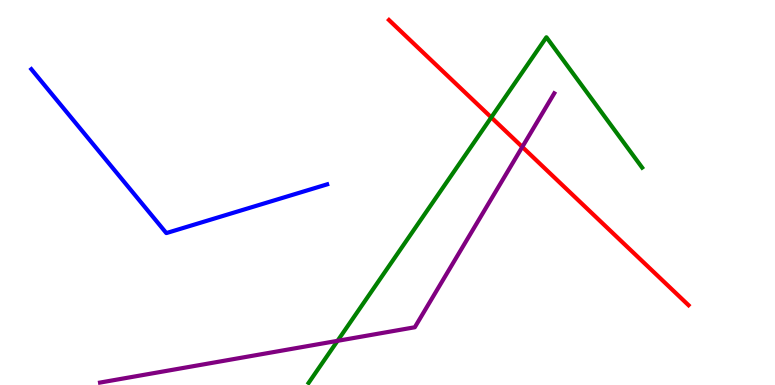[{'lines': ['blue', 'red'], 'intersections': []}, {'lines': ['green', 'red'], 'intersections': [{'x': 6.34, 'y': 6.95}]}, {'lines': ['purple', 'red'], 'intersections': [{'x': 6.74, 'y': 6.18}]}, {'lines': ['blue', 'green'], 'intersections': []}, {'lines': ['blue', 'purple'], 'intersections': []}, {'lines': ['green', 'purple'], 'intersections': [{'x': 4.36, 'y': 1.15}]}]